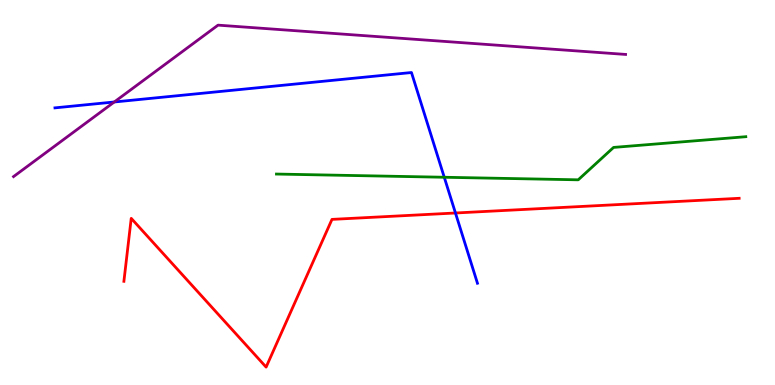[{'lines': ['blue', 'red'], 'intersections': [{'x': 5.88, 'y': 4.47}]}, {'lines': ['green', 'red'], 'intersections': []}, {'lines': ['purple', 'red'], 'intersections': []}, {'lines': ['blue', 'green'], 'intersections': [{'x': 5.73, 'y': 5.4}]}, {'lines': ['blue', 'purple'], 'intersections': [{'x': 1.47, 'y': 7.35}]}, {'lines': ['green', 'purple'], 'intersections': []}]